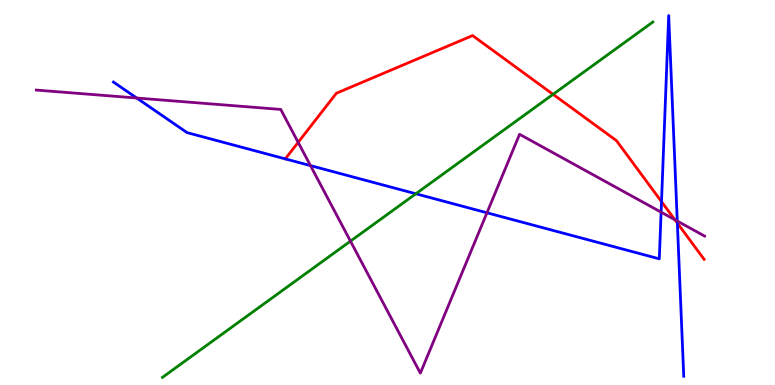[{'lines': ['blue', 'red'], 'intersections': [{'x': 8.54, 'y': 4.76}, {'x': 8.74, 'y': 4.2}]}, {'lines': ['green', 'red'], 'intersections': [{'x': 7.14, 'y': 7.55}]}, {'lines': ['purple', 'red'], 'intersections': [{'x': 3.85, 'y': 6.3}, {'x': 8.71, 'y': 4.29}]}, {'lines': ['blue', 'green'], 'intersections': [{'x': 5.37, 'y': 4.97}]}, {'lines': ['blue', 'purple'], 'intersections': [{'x': 1.76, 'y': 7.45}, {'x': 4.01, 'y': 5.7}, {'x': 6.28, 'y': 4.47}, {'x': 8.53, 'y': 4.49}, {'x': 8.74, 'y': 4.26}]}, {'lines': ['green', 'purple'], 'intersections': [{'x': 4.52, 'y': 3.74}]}]